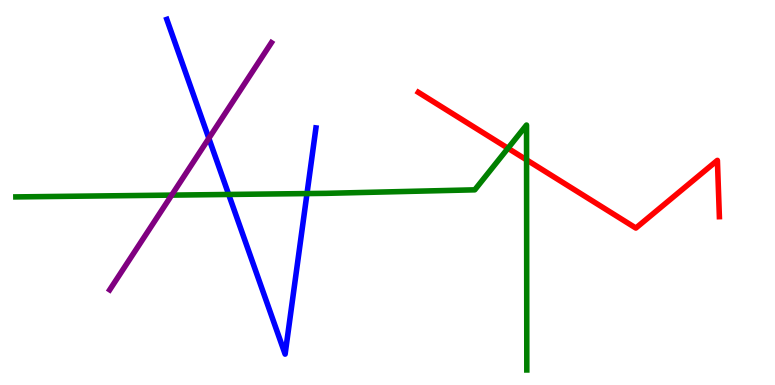[{'lines': ['blue', 'red'], 'intersections': []}, {'lines': ['green', 'red'], 'intersections': [{'x': 6.55, 'y': 6.15}, {'x': 6.79, 'y': 5.85}]}, {'lines': ['purple', 'red'], 'intersections': []}, {'lines': ['blue', 'green'], 'intersections': [{'x': 2.95, 'y': 4.95}, {'x': 3.96, 'y': 4.97}]}, {'lines': ['blue', 'purple'], 'intersections': [{'x': 2.69, 'y': 6.41}]}, {'lines': ['green', 'purple'], 'intersections': [{'x': 2.22, 'y': 4.93}]}]